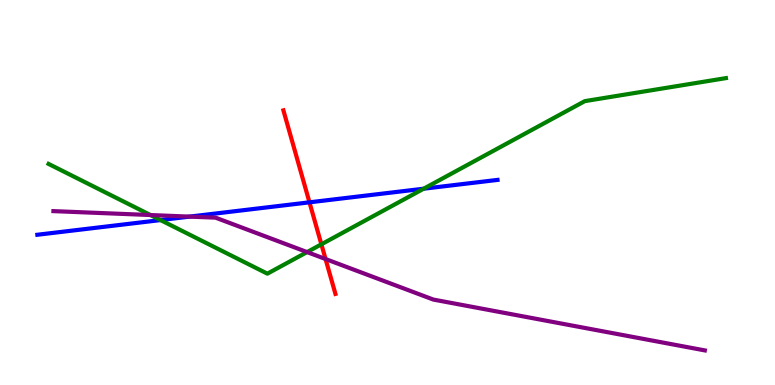[{'lines': ['blue', 'red'], 'intersections': [{'x': 3.99, 'y': 4.74}]}, {'lines': ['green', 'red'], 'intersections': [{'x': 4.15, 'y': 3.65}]}, {'lines': ['purple', 'red'], 'intersections': [{'x': 4.2, 'y': 3.27}]}, {'lines': ['blue', 'green'], 'intersections': [{'x': 2.07, 'y': 4.28}, {'x': 5.47, 'y': 5.1}]}, {'lines': ['blue', 'purple'], 'intersections': [{'x': 2.45, 'y': 4.37}]}, {'lines': ['green', 'purple'], 'intersections': [{'x': 1.94, 'y': 4.41}, {'x': 3.96, 'y': 3.45}]}]